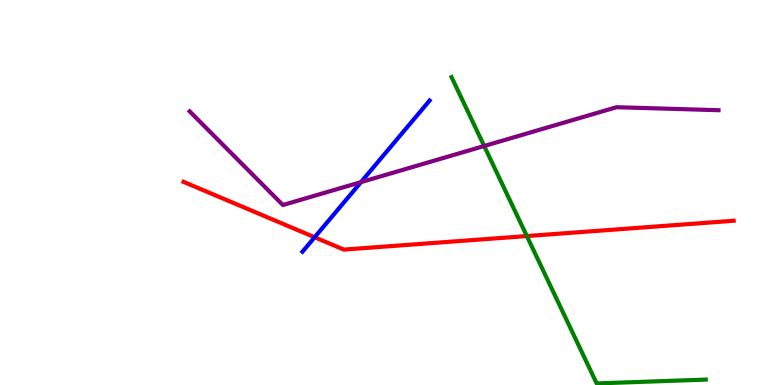[{'lines': ['blue', 'red'], 'intersections': [{'x': 4.06, 'y': 3.84}]}, {'lines': ['green', 'red'], 'intersections': [{'x': 6.8, 'y': 3.87}]}, {'lines': ['purple', 'red'], 'intersections': []}, {'lines': ['blue', 'green'], 'intersections': []}, {'lines': ['blue', 'purple'], 'intersections': [{'x': 4.66, 'y': 5.27}]}, {'lines': ['green', 'purple'], 'intersections': [{'x': 6.25, 'y': 6.21}]}]